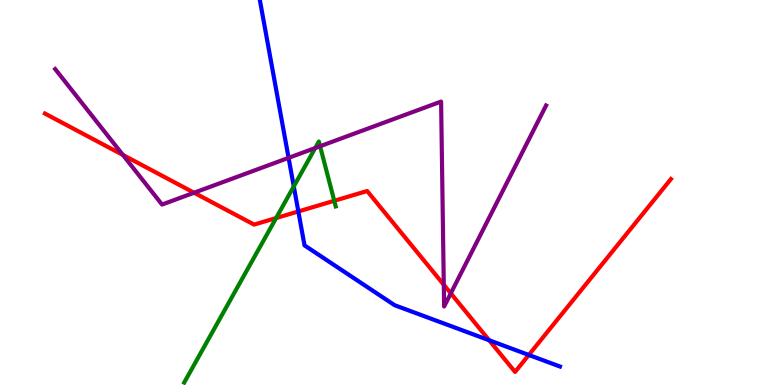[{'lines': ['blue', 'red'], 'intersections': [{'x': 3.85, 'y': 4.51}, {'x': 6.31, 'y': 1.16}, {'x': 6.82, 'y': 0.78}]}, {'lines': ['green', 'red'], 'intersections': [{'x': 3.56, 'y': 4.34}, {'x': 4.31, 'y': 4.78}]}, {'lines': ['purple', 'red'], 'intersections': [{'x': 1.59, 'y': 5.98}, {'x': 2.5, 'y': 4.99}, {'x': 5.73, 'y': 2.6}, {'x': 5.82, 'y': 2.38}]}, {'lines': ['blue', 'green'], 'intersections': [{'x': 3.79, 'y': 5.16}]}, {'lines': ['blue', 'purple'], 'intersections': [{'x': 3.72, 'y': 5.9}]}, {'lines': ['green', 'purple'], 'intersections': [{'x': 4.07, 'y': 6.16}, {'x': 4.13, 'y': 6.2}]}]